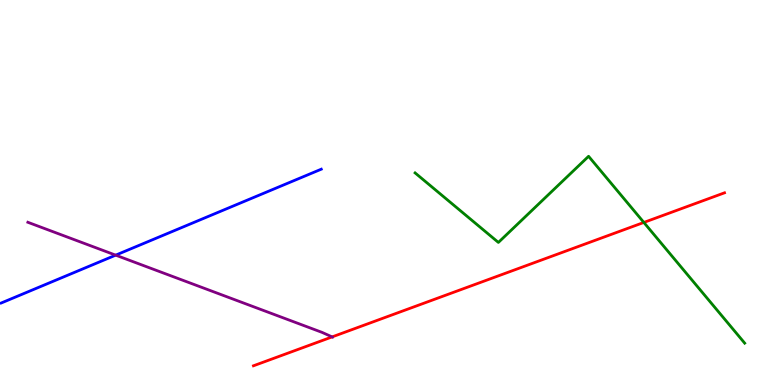[{'lines': ['blue', 'red'], 'intersections': []}, {'lines': ['green', 'red'], 'intersections': [{'x': 8.31, 'y': 4.22}]}, {'lines': ['purple', 'red'], 'intersections': [{'x': 4.29, 'y': 1.25}]}, {'lines': ['blue', 'green'], 'intersections': []}, {'lines': ['blue', 'purple'], 'intersections': [{'x': 1.49, 'y': 3.37}]}, {'lines': ['green', 'purple'], 'intersections': []}]